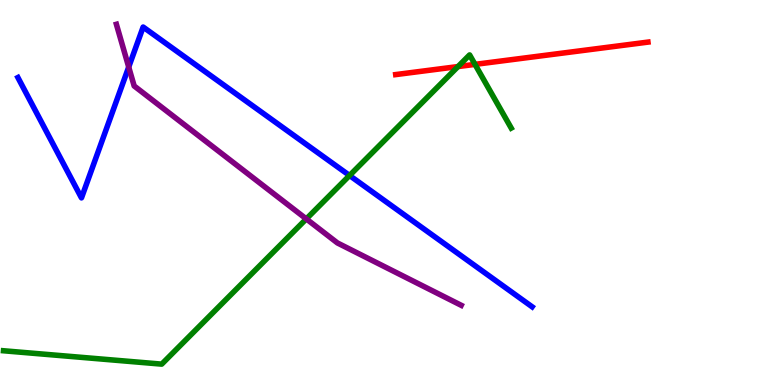[{'lines': ['blue', 'red'], 'intersections': []}, {'lines': ['green', 'red'], 'intersections': [{'x': 5.91, 'y': 8.27}, {'x': 6.13, 'y': 8.33}]}, {'lines': ['purple', 'red'], 'intersections': []}, {'lines': ['blue', 'green'], 'intersections': [{'x': 4.51, 'y': 5.44}]}, {'lines': ['blue', 'purple'], 'intersections': [{'x': 1.66, 'y': 8.26}]}, {'lines': ['green', 'purple'], 'intersections': [{'x': 3.95, 'y': 4.31}]}]